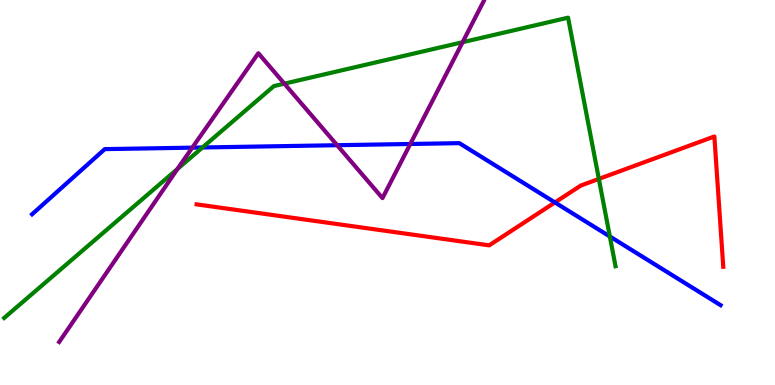[{'lines': ['blue', 'red'], 'intersections': [{'x': 7.16, 'y': 4.74}]}, {'lines': ['green', 'red'], 'intersections': [{'x': 7.73, 'y': 5.35}]}, {'lines': ['purple', 'red'], 'intersections': []}, {'lines': ['blue', 'green'], 'intersections': [{'x': 2.61, 'y': 6.17}, {'x': 7.87, 'y': 3.86}]}, {'lines': ['blue', 'purple'], 'intersections': [{'x': 2.48, 'y': 6.16}, {'x': 4.35, 'y': 6.23}, {'x': 5.29, 'y': 6.26}]}, {'lines': ['green', 'purple'], 'intersections': [{'x': 2.29, 'y': 5.61}, {'x': 3.67, 'y': 7.83}, {'x': 5.97, 'y': 8.9}]}]